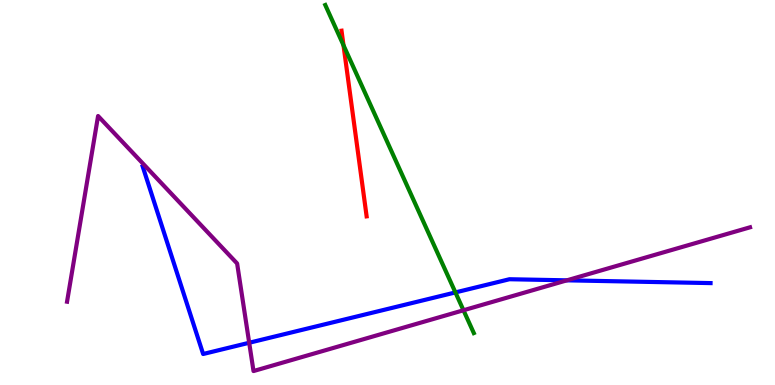[{'lines': ['blue', 'red'], 'intersections': []}, {'lines': ['green', 'red'], 'intersections': [{'x': 4.43, 'y': 8.82}]}, {'lines': ['purple', 'red'], 'intersections': []}, {'lines': ['blue', 'green'], 'intersections': [{'x': 5.88, 'y': 2.4}]}, {'lines': ['blue', 'purple'], 'intersections': [{'x': 3.22, 'y': 1.1}, {'x': 7.31, 'y': 2.72}]}, {'lines': ['green', 'purple'], 'intersections': [{'x': 5.98, 'y': 1.94}]}]